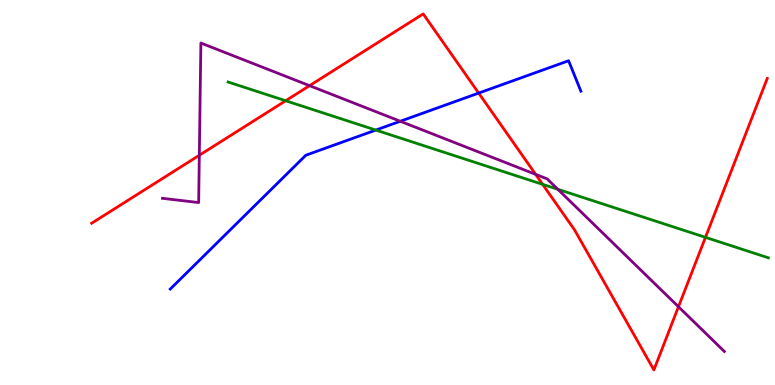[{'lines': ['blue', 'red'], 'intersections': [{'x': 6.18, 'y': 7.58}]}, {'lines': ['green', 'red'], 'intersections': [{'x': 3.69, 'y': 7.38}, {'x': 7.0, 'y': 5.21}, {'x': 9.1, 'y': 3.84}]}, {'lines': ['purple', 'red'], 'intersections': [{'x': 2.57, 'y': 5.97}, {'x': 3.99, 'y': 7.77}, {'x': 6.91, 'y': 5.47}, {'x': 8.75, 'y': 2.03}]}, {'lines': ['blue', 'green'], 'intersections': [{'x': 4.85, 'y': 6.62}]}, {'lines': ['blue', 'purple'], 'intersections': [{'x': 5.17, 'y': 6.85}]}, {'lines': ['green', 'purple'], 'intersections': [{'x': 7.2, 'y': 5.08}]}]